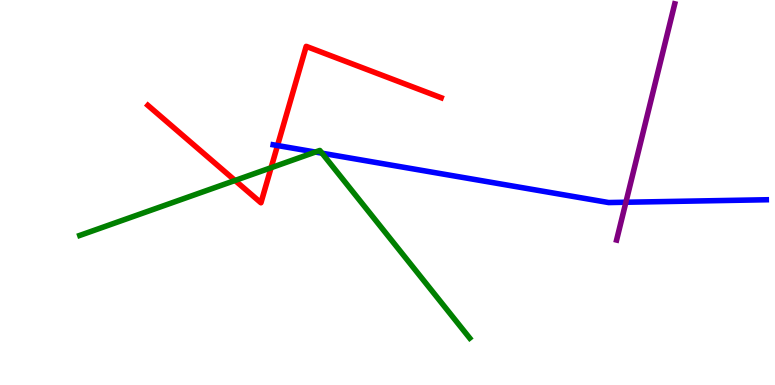[{'lines': ['blue', 'red'], 'intersections': [{'x': 3.58, 'y': 6.22}]}, {'lines': ['green', 'red'], 'intersections': [{'x': 3.03, 'y': 5.31}, {'x': 3.5, 'y': 5.64}]}, {'lines': ['purple', 'red'], 'intersections': []}, {'lines': ['blue', 'green'], 'intersections': [{'x': 4.07, 'y': 6.05}, {'x': 4.16, 'y': 6.02}]}, {'lines': ['blue', 'purple'], 'intersections': [{'x': 8.08, 'y': 4.75}]}, {'lines': ['green', 'purple'], 'intersections': []}]